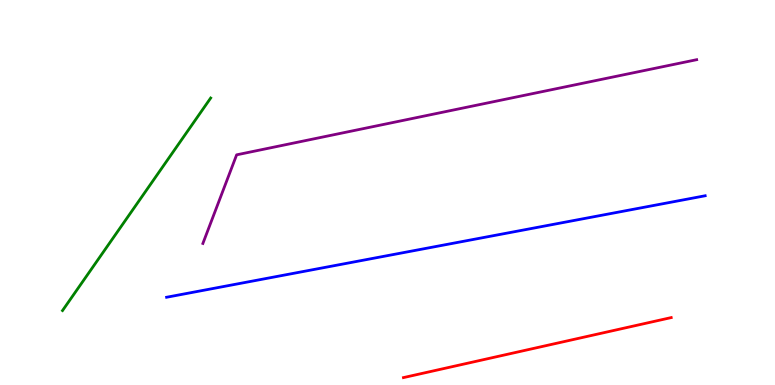[{'lines': ['blue', 'red'], 'intersections': []}, {'lines': ['green', 'red'], 'intersections': []}, {'lines': ['purple', 'red'], 'intersections': []}, {'lines': ['blue', 'green'], 'intersections': []}, {'lines': ['blue', 'purple'], 'intersections': []}, {'lines': ['green', 'purple'], 'intersections': []}]